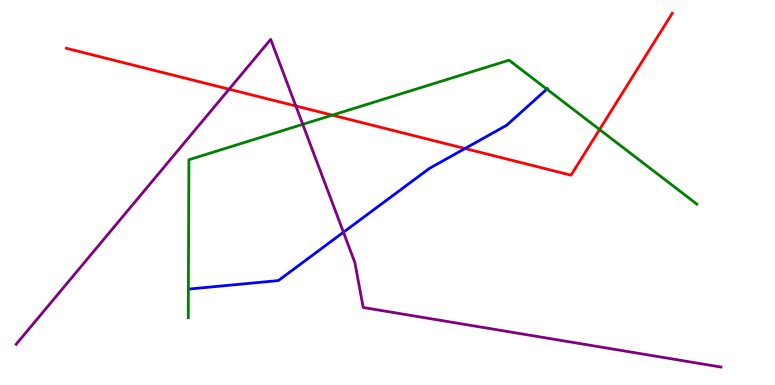[{'lines': ['blue', 'red'], 'intersections': [{'x': 6.0, 'y': 6.14}]}, {'lines': ['green', 'red'], 'intersections': [{'x': 4.29, 'y': 7.01}, {'x': 7.74, 'y': 6.63}]}, {'lines': ['purple', 'red'], 'intersections': [{'x': 2.96, 'y': 7.68}, {'x': 3.82, 'y': 7.25}]}, {'lines': ['blue', 'green'], 'intersections': [{'x': 7.06, 'y': 7.68}]}, {'lines': ['blue', 'purple'], 'intersections': [{'x': 4.43, 'y': 3.97}]}, {'lines': ['green', 'purple'], 'intersections': [{'x': 3.91, 'y': 6.77}]}]